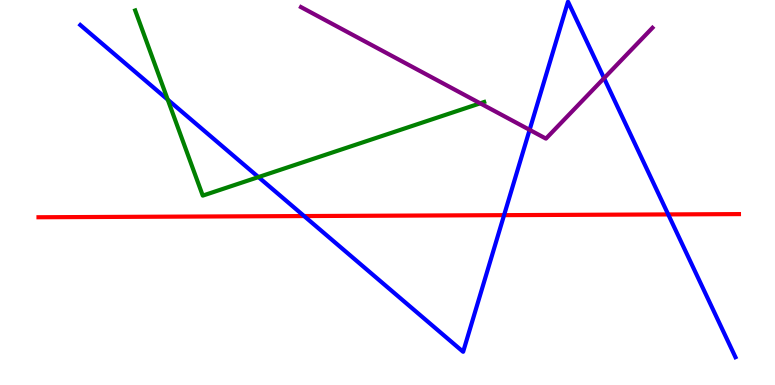[{'lines': ['blue', 'red'], 'intersections': [{'x': 3.92, 'y': 4.39}, {'x': 6.5, 'y': 4.41}, {'x': 8.62, 'y': 4.43}]}, {'lines': ['green', 'red'], 'intersections': []}, {'lines': ['purple', 'red'], 'intersections': []}, {'lines': ['blue', 'green'], 'intersections': [{'x': 2.16, 'y': 7.41}, {'x': 3.33, 'y': 5.4}]}, {'lines': ['blue', 'purple'], 'intersections': [{'x': 6.83, 'y': 6.63}, {'x': 7.79, 'y': 7.97}]}, {'lines': ['green', 'purple'], 'intersections': [{'x': 6.2, 'y': 7.32}]}]